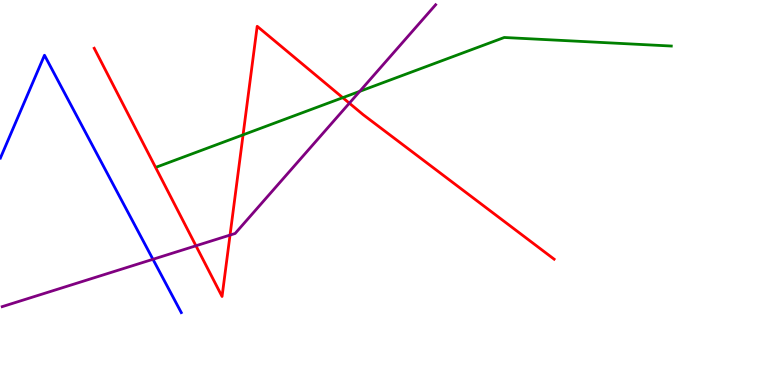[{'lines': ['blue', 'red'], 'intersections': []}, {'lines': ['green', 'red'], 'intersections': [{'x': 3.14, 'y': 6.5}, {'x': 4.42, 'y': 7.46}]}, {'lines': ['purple', 'red'], 'intersections': [{'x': 2.53, 'y': 3.62}, {'x': 2.97, 'y': 3.89}, {'x': 4.51, 'y': 7.32}]}, {'lines': ['blue', 'green'], 'intersections': []}, {'lines': ['blue', 'purple'], 'intersections': [{'x': 1.97, 'y': 3.27}]}, {'lines': ['green', 'purple'], 'intersections': [{'x': 4.64, 'y': 7.63}]}]